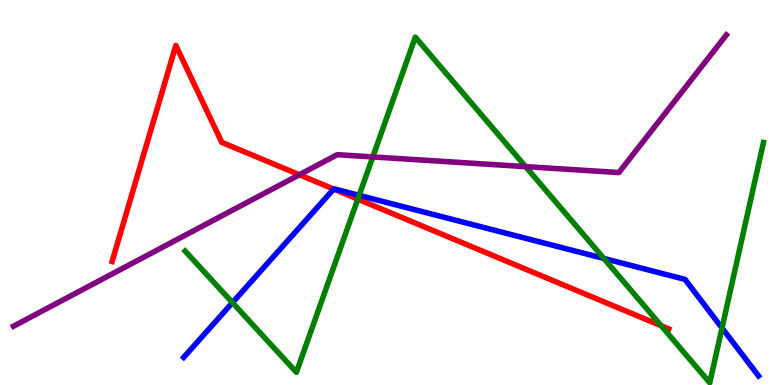[{'lines': ['blue', 'red'], 'intersections': [{'x': 4.31, 'y': 5.09}]}, {'lines': ['green', 'red'], 'intersections': [{'x': 4.62, 'y': 4.83}, {'x': 8.53, 'y': 1.54}]}, {'lines': ['purple', 'red'], 'intersections': [{'x': 3.86, 'y': 5.46}]}, {'lines': ['blue', 'green'], 'intersections': [{'x': 3.0, 'y': 2.14}, {'x': 4.63, 'y': 4.93}, {'x': 7.79, 'y': 3.29}, {'x': 9.32, 'y': 1.48}]}, {'lines': ['blue', 'purple'], 'intersections': []}, {'lines': ['green', 'purple'], 'intersections': [{'x': 4.81, 'y': 5.92}, {'x': 6.78, 'y': 5.67}]}]